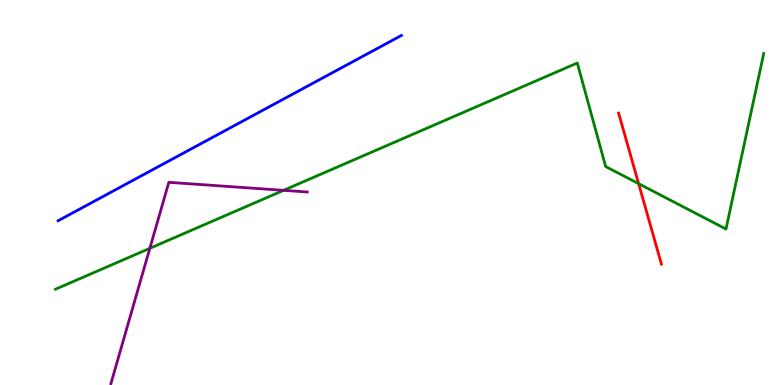[{'lines': ['blue', 'red'], 'intersections': []}, {'lines': ['green', 'red'], 'intersections': [{'x': 8.24, 'y': 5.23}]}, {'lines': ['purple', 'red'], 'intersections': []}, {'lines': ['blue', 'green'], 'intersections': []}, {'lines': ['blue', 'purple'], 'intersections': []}, {'lines': ['green', 'purple'], 'intersections': [{'x': 1.93, 'y': 3.55}, {'x': 3.66, 'y': 5.06}]}]